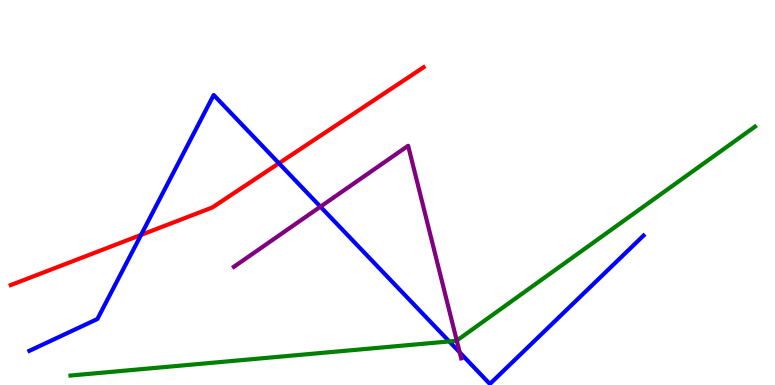[{'lines': ['blue', 'red'], 'intersections': [{'x': 1.82, 'y': 3.9}, {'x': 3.6, 'y': 5.76}]}, {'lines': ['green', 'red'], 'intersections': []}, {'lines': ['purple', 'red'], 'intersections': []}, {'lines': ['blue', 'green'], 'intersections': [{'x': 5.8, 'y': 1.13}]}, {'lines': ['blue', 'purple'], 'intersections': [{'x': 4.13, 'y': 4.63}, {'x': 5.93, 'y': 0.847}]}, {'lines': ['green', 'purple'], 'intersections': [{'x': 5.89, 'y': 1.15}]}]